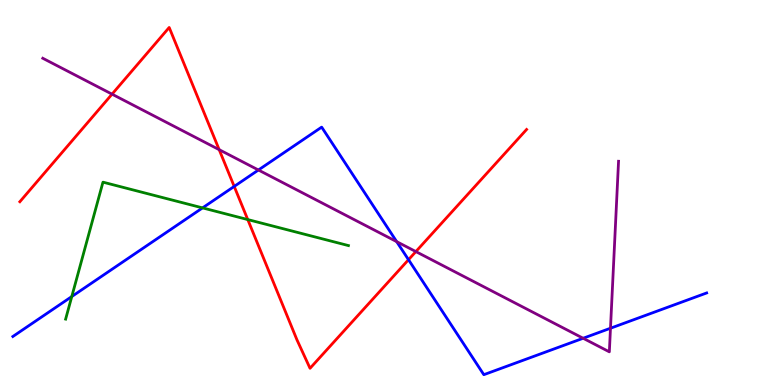[{'lines': ['blue', 'red'], 'intersections': [{'x': 3.02, 'y': 5.16}, {'x': 5.27, 'y': 3.25}]}, {'lines': ['green', 'red'], 'intersections': [{'x': 3.2, 'y': 4.3}]}, {'lines': ['purple', 'red'], 'intersections': [{'x': 1.45, 'y': 7.55}, {'x': 2.83, 'y': 6.11}, {'x': 5.37, 'y': 3.47}]}, {'lines': ['blue', 'green'], 'intersections': [{'x': 0.926, 'y': 2.3}, {'x': 2.61, 'y': 4.6}]}, {'lines': ['blue', 'purple'], 'intersections': [{'x': 3.33, 'y': 5.58}, {'x': 5.12, 'y': 3.72}, {'x': 7.52, 'y': 1.21}, {'x': 7.88, 'y': 1.47}]}, {'lines': ['green', 'purple'], 'intersections': []}]